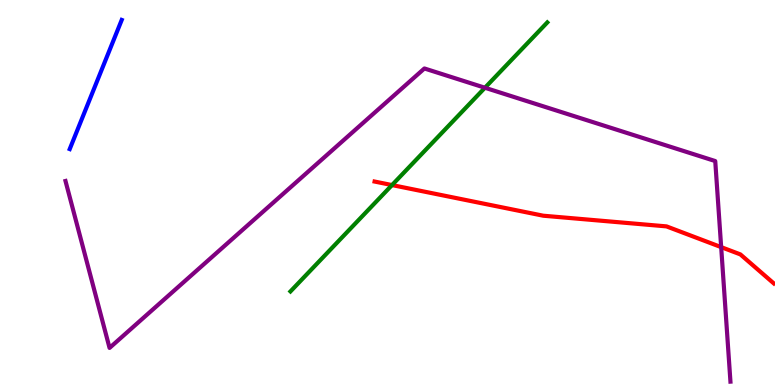[{'lines': ['blue', 'red'], 'intersections': []}, {'lines': ['green', 'red'], 'intersections': [{'x': 5.06, 'y': 5.19}]}, {'lines': ['purple', 'red'], 'intersections': [{'x': 9.31, 'y': 3.58}]}, {'lines': ['blue', 'green'], 'intersections': []}, {'lines': ['blue', 'purple'], 'intersections': []}, {'lines': ['green', 'purple'], 'intersections': [{'x': 6.26, 'y': 7.72}]}]